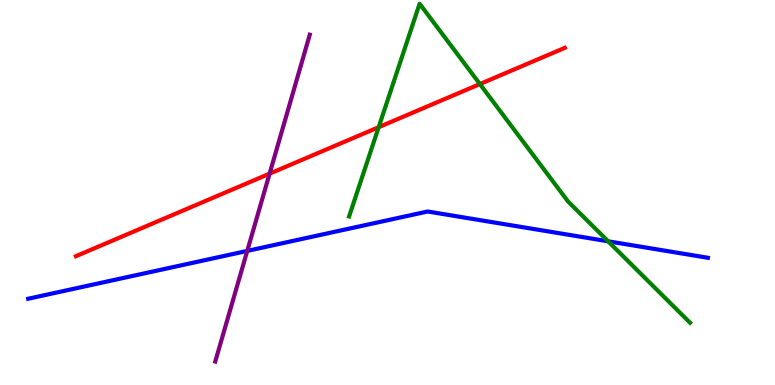[{'lines': ['blue', 'red'], 'intersections': []}, {'lines': ['green', 'red'], 'intersections': [{'x': 4.89, 'y': 6.7}, {'x': 6.19, 'y': 7.82}]}, {'lines': ['purple', 'red'], 'intersections': [{'x': 3.48, 'y': 5.49}]}, {'lines': ['blue', 'green'], 'intersections': [{'x': 7.85, 'y': 3.73}]}, {'lines': ['blue', 'purple'], 'intersections': [{'x': 3.19, 'y': 3.48}]}, {'lines': ['green', 'purple'], 'intersections': []}]